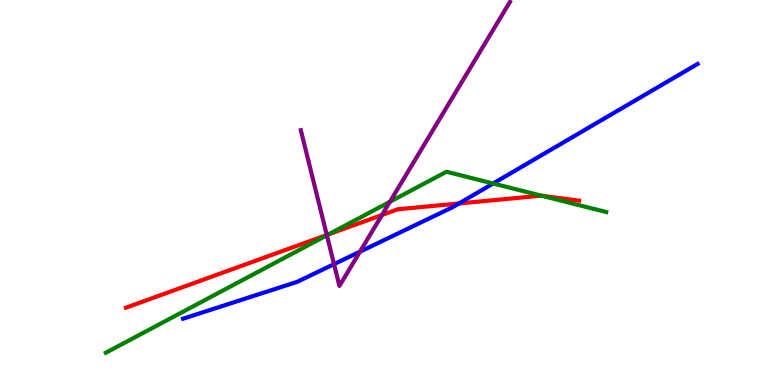[{'lines': ['blue', 'red'], 'intersections': [{'x': 5.92, 'y': 4.72}]}, {'lines': ['green', 'red'], 'intersections': [{'x': 4.24, 'y': 3.92}, {'x': 6.99, 'y': 4.92}]}, {'lines': ['purple', 'red'], 'intersections': [{'x': 4.22, 'y': 3.9}, {'x': 4.93, 'y': 4.42}]}, {'lines': ['blue', 'green'], 'intersections': [{'x': 6.36, 'y': 5.23}]}, {'lines': ['blue', 'purple'], 'intersections': [{'x': 4.31, 'y': 3.14}, {'x': 4.64, 'y': 3.46}]}, {'lines': ['green', 'purple'], 'intersections': [{'x': 4.22, 'y': 3.89}, {'x': 5.03, 'y': 4.76}]}]